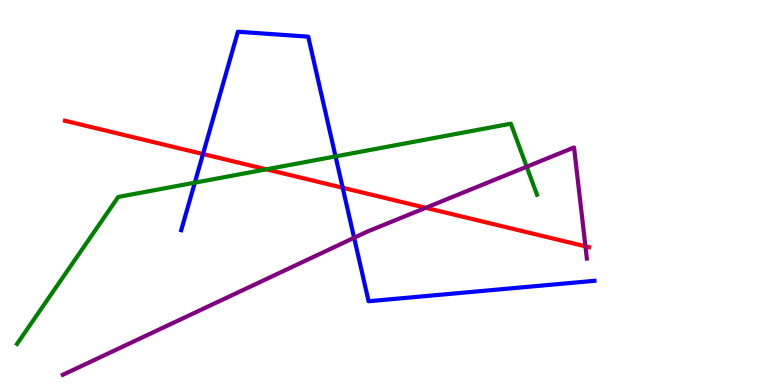[{'lines': ['blue', 'red'], 'intersections': [{'x': 2.62, 'y': 6.0}, {'x': 4.42, 'y': 5.12}]}, {'lines': ['green', 'red'], 'intersections': [{'x': 3.44, 'y': 5.6}]}, {'lines': ['purple', 'red'], 'intersections': [{'x': 5.49, 'y': 4.6}, {'x': 7.55, 'y': 3.6}]}, {'lines': ['blue', 'green'], 'intersections': [{'x': 2.51, 'y': 5.26}, {'x': 4.33, 'y': 5.94}]}, {'lines': ['blue', 'purple'], 'intersections': [{'x': 4.57, 'y': 3.82}]}, {'lines': ['green', 'purple'], 'intersections': [{'x': 6.8, 'y': 5.67}]}]